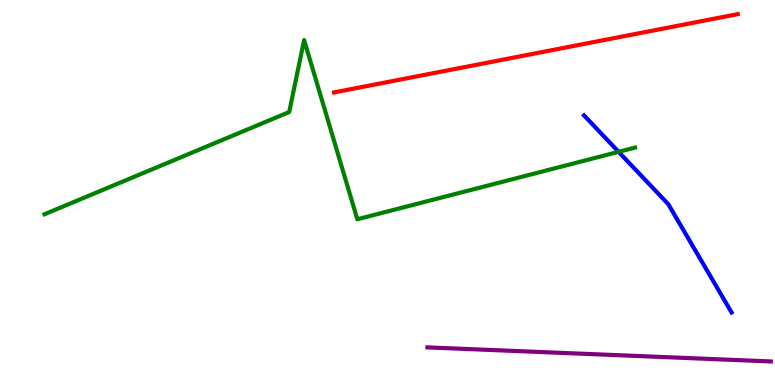[{'lines': ['blue', 'red'], 'intersections': []}, {'lines': ['green', 'red'], 'intersections': []}, {'lines': ['purple', 'red'], 'intersections': []}, {'lines': ['blue', 'green'], 'intersections': [{'x': 7.98, 'y': 6.06}]}, {'lines': ['blue', 'purple'], 'intersections': []}, {'lines': ['green', 'purple'], 'intersections': []}]